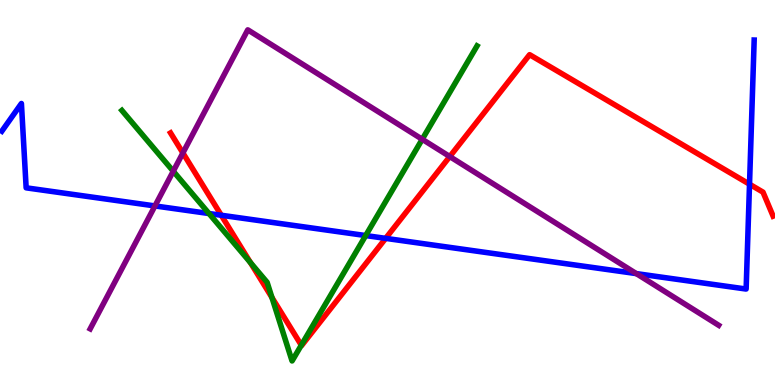[{'lines': ['blue', 'red'], 'intersections': [{'x': 2.86, 'y': 4.41}, {'x': 4.98, 'y': 3.81}, {'x': 9.67, 'y': 5.22}]}, {'lines': ['green', 'red'], 'intersections': [{'x': 3.23, 'y': 3.18}, {'x': 3.51, 'y': 2.27}, {'x': 3.89, 'y': 1.03}]}, {'lines': ['purple', 'red'], 'intersections': [{'x': 2.36, 'y': 6.03}, {'x': 5.8, 'y': 5.93}]}, {'lines': ['blue', 'green'], 'intersections': [{'x': 2.7, 'y': 4.45}, {'x': 4.72, 'y': 3.88}]}, {'lines': ['blue', 'purple'], 'intersections': [{'x': 2.0, 'y': 4.65}, {'x': 8.21, 'y': 2.89}]}, {'lines': ['green', 'purple'], 'intersections': [{'x': 2.24, 'y': 5.55}, {'x': 5.45, 'y': 6.38}]}]